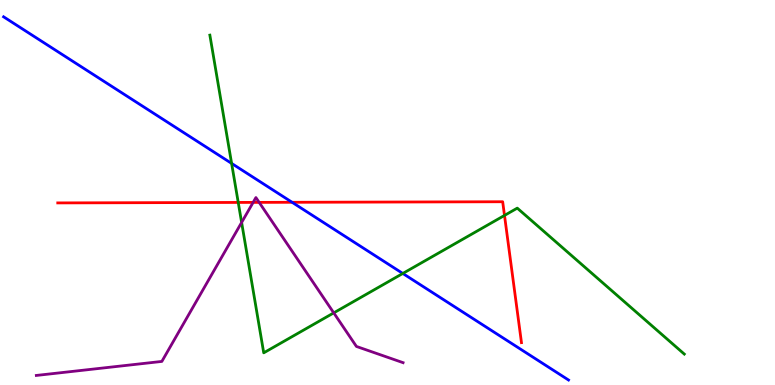[{'lines': ['blue', 'red'], 'intersections': [{'x': 3.77, 'y': 4.75}]}, {'lines': ['green', 'red'], 'intersections': [{'x': 3.07, 'y': 4.74}, {'x': 6.51, 'y': 4.4}]}, {'lines': ['purple', 'red'], 'intersections': [{'x': 3.27, 'y': 4.74}, {'x': 3.34, 'y': 4.74}]}, {'lines': ['blue', 'green'], 'intersections': [{'x': 2.99, 'y': 5.76}, {'x': 5.2, 'y': 2.9}]}, {'lines': ['blue', 'purple'], 'intersections': []}, {'lines': ['green', 'purple'], 'intersections': [{'x': 3.12, 'y': 4.22}, {'x': 4.31, 'y': 1.87}]}]